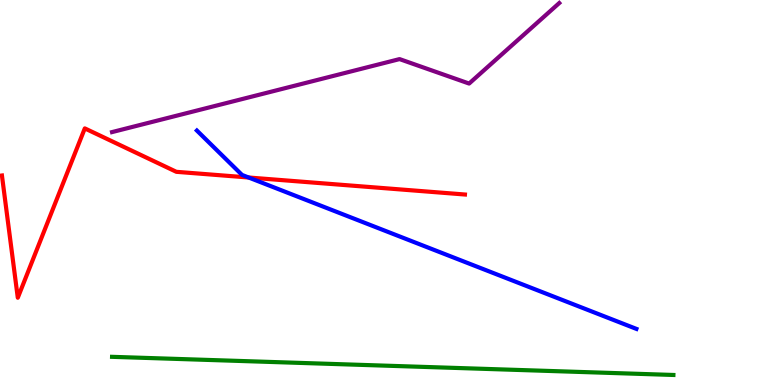[{'lines': ['blue', 'red'], 'intersections': [{'x': 3.21, 'y': 5.39}]}, {'lines': ['green', 'red'], 'intersections': []}, {'lines': ['purple', 'red'], 'intersections': []}, {'lines': ['blue', 'green'], 'intersections': []}, {'lines': ['blue', 'purple'], 'intersections': []}, {'lines': ['green', 'purple'], 'intersections': []}]